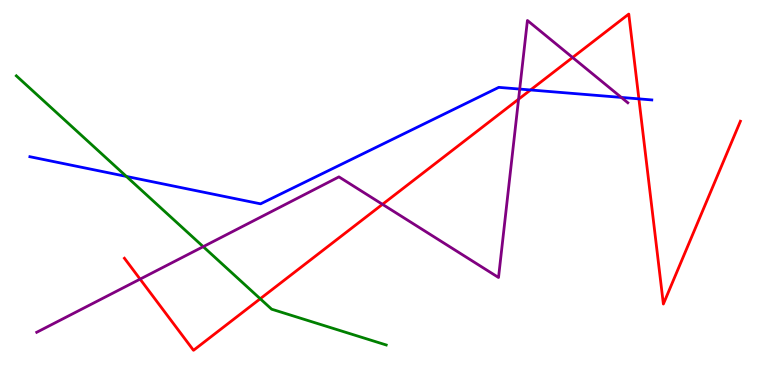[{'lines': ['blue', 'red'], 'intersections': [{'x': 6.85, 'y': 7.66}, {'x': 8.24, 'y': 7.43}]}, {'lines': ['green', 'red'], 'intersections': [{'x': 3.36, 'y': 2.24}]}, {'lines': ['purple', 'red'], 'intersections': [{'x': 1.81, 'y': 2.75}, {'x': 4.94, 'y': 4.69}, {'x': 6.69, 'y': 7.42}, {'x': 7.39, 'y': 8.51}]}, {'lines': ['blue', 'green'], 'intersections': [{'x': 1.63, 'y': 5.42}]}, {'lines': ['blue', 'purple'], 'intersections': [{'x': 6.71, 'y': 7.69}, {'x': 8.02, 'y': 7.47}]}, {'lines': ['green', 'purple'], 'intersections': [{'x': 2.62, 'y': 3.59}]}]